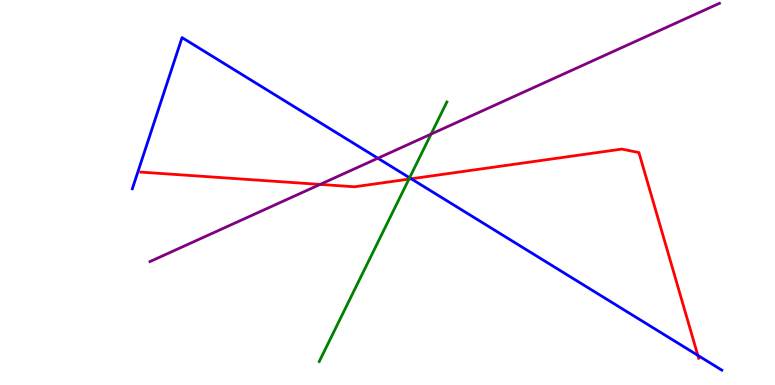[{'lines': ['blue', 'red'], 'intersections': [{'x': 5.31, 'y': 5.36}, {'x': 9.0, 'y': 0.77}]}, {'lines': ['green', 'red'], 'intersections': [{'x': 5.28, 'y': 5.35}]}, {'lines': ['purple', 'red'], 'intersections': [{'x': 4.13, 'y': 5.21}]}, {'lines': ['blue', 'green'], 'intersections': [{'x': 5.29, 'y': 5.38}]}, {'lines': ['blue', 'purple'], 'intersections': [{'x': 4.88, 'y': 5.89}]}, {'lines': ['green', 'purple'], 'intersections': [{'x': 5.56, 'y': 6.52}]}]